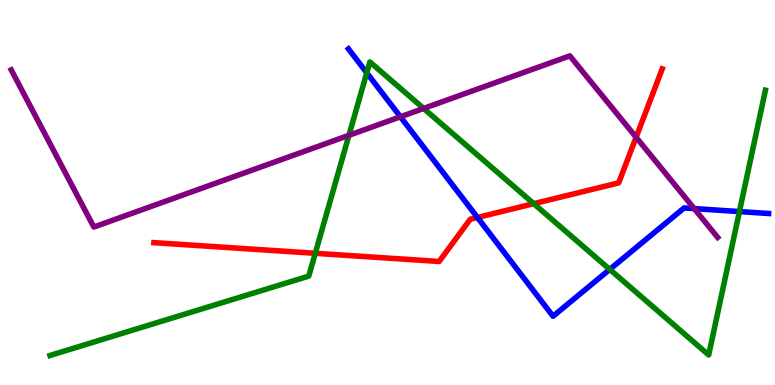[{'lines': ['blue', 'red'], 'intersections': [{'x': 6.16, 'y': 4.35}]}, {'lines': ['green', 'red'], 'intersections': [{'x': 4.07, 'y': 3.42}, {'x': 6.89, 'y': 4.71}]}, {'lines': ['purple', 'red'], 'intersections': [{'x': 8.21, 'y': 6.43}]}, {'lines': ['blue', 'green'], 'intersections': [{'x': 4.73, 'y': 8.11}, {'x': 7.87, 'y': 3.0}, {'x': 9.54, 'y': 4.5}]}, {'lines': ['blue', 'purple'], 'intersections': [{'x': 5.17, 'y': 6.97}, {'x': 8.96, 'y': 4.58}]}, {'lines': ['green', 'purple'], 'intersections': [{'x': 4.5, 'y': 6.49}, {'x': 5.47, 'y': 7.18}]}]